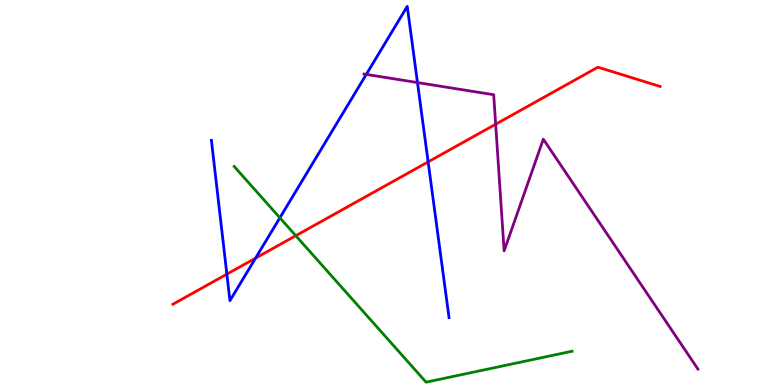[{'lines': ['blue', 'red'], 'intersections': [{'x': 2.93, 'y': 2.88}, {'x': 3.3, 'y': 3.29}, {'x': 5.52, 'y': 5.8}]}, {'lines': ['green', 'red'], 'intersections': [{'x': 3.82, 'y': 3.88}]}, {'lines': ['purple', 'red'], 'intersections': [{'x': 6.4, 'y': 6.77}]}, {'lines': ['blue', 'green'], 'intersections': [{'x': 3.61, 'y': 4.34}]}, {'lines': ['blue', 'purple'], 'intersections': [{'x': 4.73, 'y': 8.07}, {'x': 5.39, 'y': 7.86}]}, {'lines': ['green', 'purple'], 'intersections': []}]